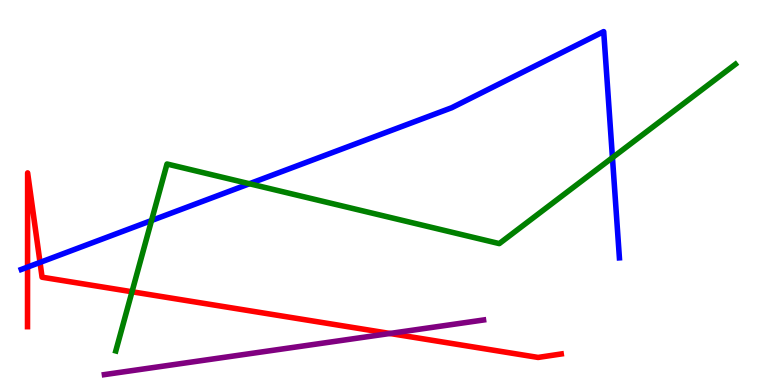[{'lines': ['blue', 'red'], 'intersections': [{'x': 0.356, 'y': 3.06}, {'x': 0.516, 'y': 3.18}]}, {'lines': ['green', 'red'], 'intersections': [{'x': 1.7, 'y': 2.42}]}, {'lines': ['purple', 'red'], 'intersections': [{'x': 5.03, 'y': 1.34}]}, {'lines': ['blue', 'green'], 'intersections': [{'x': 1.96, 'y': 4.27}, {'x': 3.22, 'y': 5.23}, {'x': 7.9, 'y': 5.91}]}, {'lines': ['blue', 'purple'], 'intersections': []}, {'lines': ['green', 'purple'], 'intersections': []}]